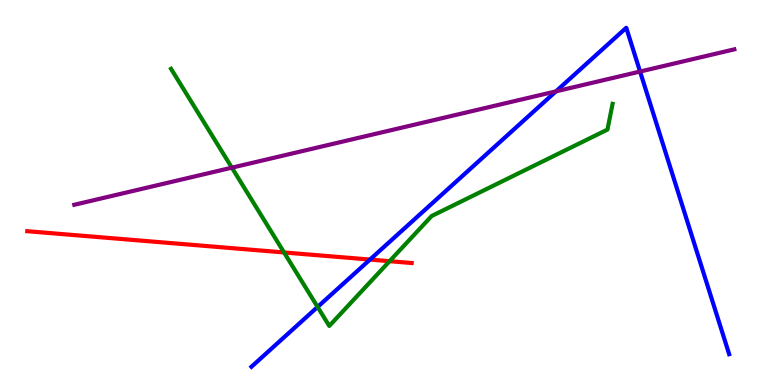[{'lines': ['blue', 'red'], 'intersections': [{'x': 4.77, 'y': 3.26}]}, {'lines': ['green', 'red'], 'intersections': [{'x': 3.67, 'y': 3.44}, {'x': 5.03, 'y': 3.22}]}, {'lines': ['purple', 'red'], 'intersections': []}, {'lines': ['blue', 'green'], 'intersections': [{'x': 4.1, 'y': 2.03}]}, {'lines': ['blue', 'purple'], 'intersections': [{'x': 7.17, 'y': 7.63}, {'x': 8.26, 'y': 8.14}]}, {'lines': ['green', 'purple'], 'intersections': [{'x': 2.99, 'y': 5.64}]}]